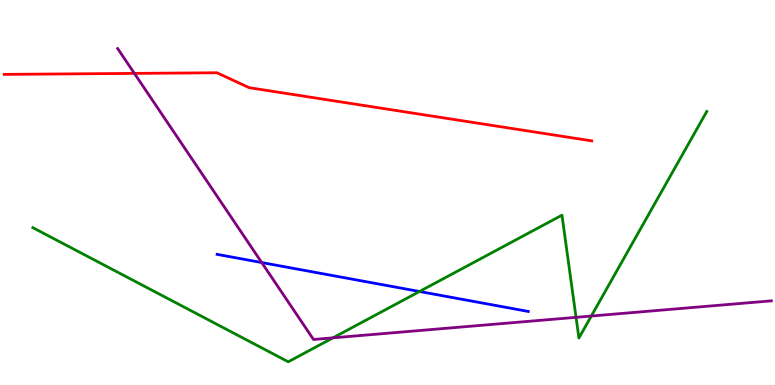[{'lines': ['blue', 'red'], 'intersections': []}, {'lines': ['green', 'red'], 'intersections': []}, {'lines': ['purple', 'red'], 'intersections': [{'x': 1.73, 'y': 8.09}]}, {'lines': ['blue', 'green'], 'intersections': [{'x': 5.41, 'y': 2.43}]}, {'lines': ['blue', 'purple'], 'intersections': [{'x': 3.38, 'y': 3.18}]}, {'lines': ['green', 'purple'], 'intersections': [{'x': 4.3, 'y': 1.22}, {'x': 7.43, 'y': 1.76}, {'x': 7.63, 'y': 1.79}]}]